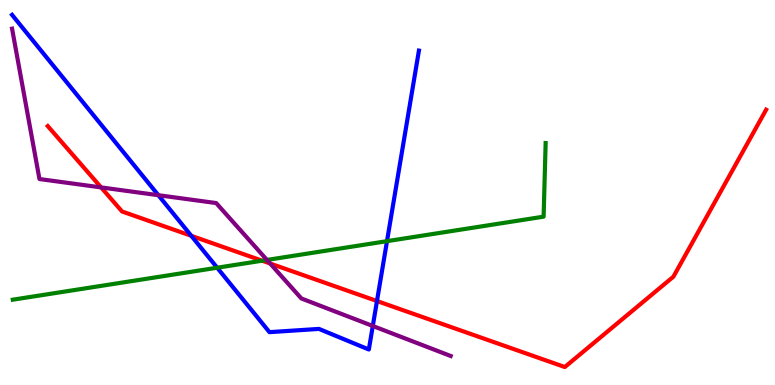[{'lines': ['blue', 'red'], 'intersections': [{'x': 2.47, 'y': 3.88}, {'x': 4.86, 'y': 2.18}]}, {'lines': ['green', 'red'], 'intersections': [{'x': 3.38, 'y': 3.23}]}, {'lines': ['purple', 'red'], 'intersections': [{'x': 1.3, 'y': 5.13}, {'x': 3.49, 'y': 3.16}]}, {'lines': ['blue', 'green'], 'intersections': [{'x': 2.8, 'y': 3.05}, {'x': 4.99, 'y': 3.74}]}, {'lines': ['blue', 'purple'], 'intersections': [{'x': 2.04, 'y': 4.93}, {'x': 4.81, 'y': 1.53}]}, {'lines': ['green', 'purple'], 'intersections': [{'x': 3.44, 'y': 3.25}]}]